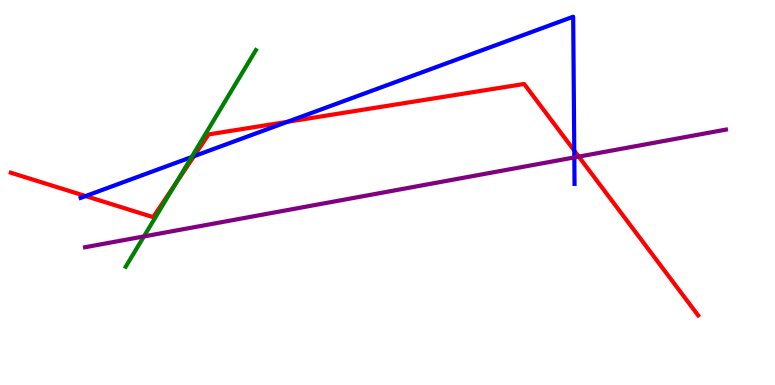[{'lines': ['blue', 'red'], 'intersections': [{'x': 1.1, 'y': 4.91}, {'x': 2.5, 'y': 5.94}, {'x': 3.71, 'y': 6.84}, {'x': 7.41, 'y': 6.09}]}, {'lines': ['green', 'red'], 'intersections': [{'x': 2.27, 'y': 5.24}]}, {'lines': ['purple', 'red'], 'intersections': [{'x': 7.47, 'y': 5.93}]}, {'lines': ['blue', 'green'], 'intersections': [{'x': 2.47, 'y': 5.92}]}, {'lines': ['blue', 'purple'], 'intersections': [{'x': 7.41, 'y': 5.91}]}, {'lines': ['green', 'purple'], 'intersections': [{'x': 1.86, 'y': 3.86}]}]